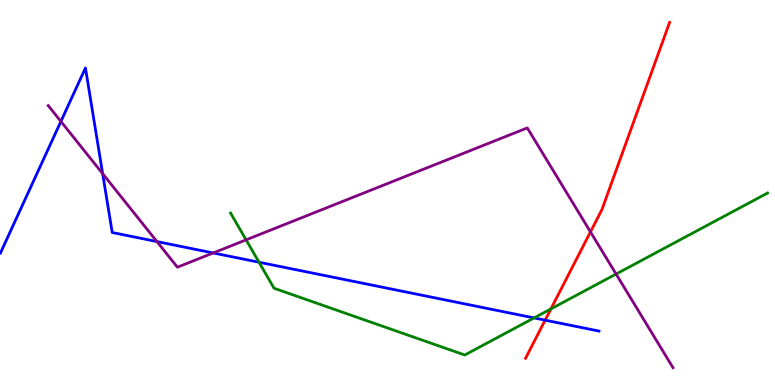[{'lines': ['blue', 'red'], 'intersections': [{'x': 7.03, 'y': 1.68}]}, {'lines': ['green', 'red'], 'intersections': [{'x': 7.11, 'y': 1.98}]}, {'lines': ['purple', 'red'], 'intersections': [{'x': 7.62, 'y': 3.98}]}, {'lines': ['blue', 'green'], 'intersections': [{'x': 3.34, 'y': 3.19}, {'x': 6.89, 'y': 1.74}]}, {'lines': ['blue', 'purple'], 'intersections': [{'x': 0.786, 'y': 6.85}, {'x': 1.32, 'y': 5.49}, {'x': 2.02, 'y': 3.73}, {'x': 2.75, 'y': 3.43}]}, {'lines': ['green', 'purple'], 'intersections': [{'x': 3.18, 'y': 3.77}, {'x': 7.95, 'y': 2.88}]}]